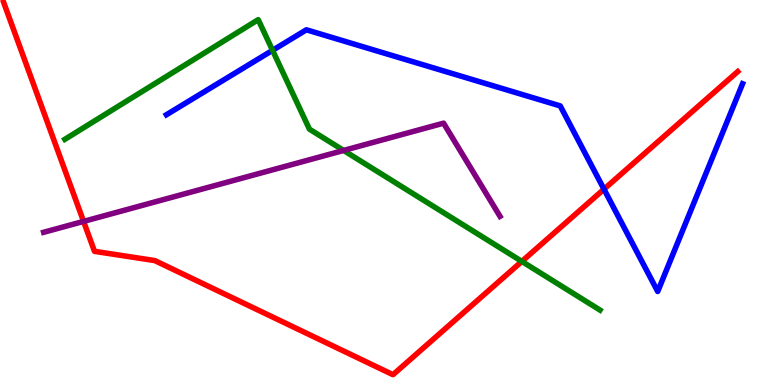[{'lines': ['blue', 'red'], 'intersections': [{'x': 7.79, 'y': 5.09}]}, {'lines': ['green', 'red'], 'intersections': [{'x': 6.73, 'y': 3.21}]}, {'lines': ['purple', 'red'], 'intersections': [{'x': 1.08, 'y': 4.25}]}, {'lines': ['blue', 'green'], 'intersections': [{'x': 3.52, 'y': 8.69}]}, {'lines': ['blue', 'purple'], 'intersections': []}, {'lines': ['green', 'purple'], 'intersections': [{'x': 4.43, 'y': 6.09}]}]